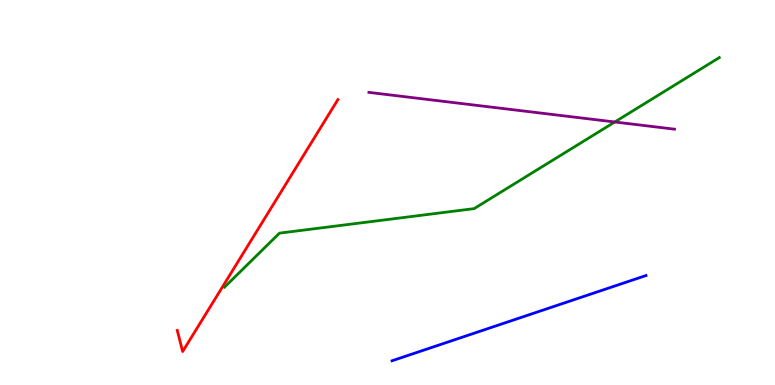[{'lines': ['blue', 'red'], 'intersections': []}, {'lines': ['green', 'red'], 'intersections': []}, {'lines': ['purple', 'red'], 'intersections': []}, {'lines': ['blue', 'green'], 'intersections': []}, {'lines': ['blue', 'purple'], 'intersections': []}, {'lines': ['green', 'purple'], 'intersections': [{'x': 7.93, 'y': 6.83}]}]